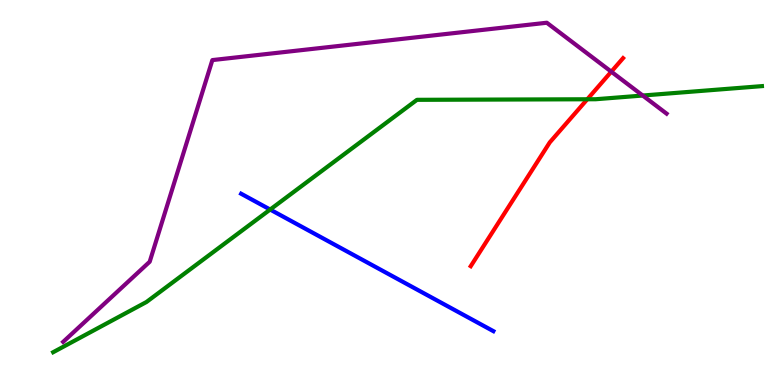[{'lines': ['blue', 'red'], 'intersections': []}, {'lines': ['green', 'red'], 'intersections': [{'x': 7.58, 'y': 7.42}]}, {'lines': ['purple', 'red'], 'intersections': [{'x': 7.89, 'y': 8.14}]}, {'lines': ['blue', 'green'], 'intersections': [{'x': 3.49, 'y': 4.56}]}, {'lines': ['blue', 'purple'], 'intersections': []}, {'lines': ['green', 'purple'], 'intersections': [{'x': 8.29, 'y': 7.52}]}]